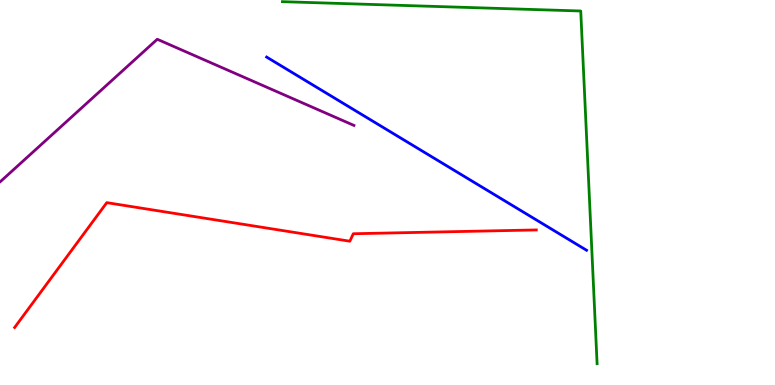[{'lines': ['blue', 'red'], 'intersections': []}, {'lines': ['green', 'red'], 'intersections': []}, {'lines': ['purple', 'red'], 'intersections': []}, {'lines': ['blue', 'green'], 'intersections': []}, {'lines': ['blue', 'purple'], 'intersections': []}, {'lines': ['green', 'purple'], 'intersections': []}]